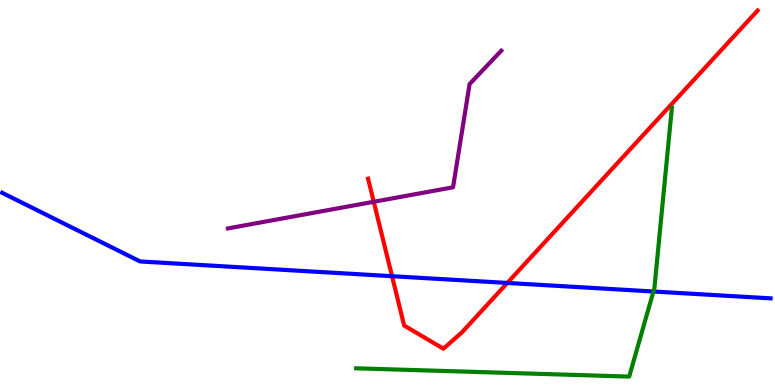[{'lines': ['blue', 'red'], 'intersections': [{'x': 5.06, 'y': 2.83}, {'x': 6.55, 'y': 2.65}]}, {'lines': ['green', 'red'], 'intersections': []}, {'lines': ['purple', 'red'], 'intersections': [{'x': 4.82, 'y': 4.76}]}, {'lines': ['blue', 'green'], 'intersections': [{'x': 8.43, 'y': 2.43}]}, {'lines': ['blue', 'purple'], 'intersections': []}, {'lines': ['green', 'purple'], 'intersections': []}]